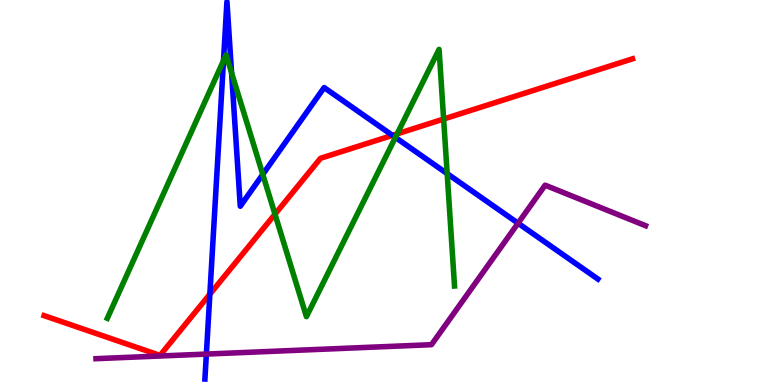[{'lines': ['blue', 'red'], 'intersections': [{'x': 2.71, 'y': 2.36}, {'x': 5.06, 'y': 6.48}]}, {'lines': ['green', 'red'], 'intersections': [{'x': 3.55, 'y': 4.44}, {'x': 5.12, 'y': 6.52}, {'x': 5.72, 'y': 6.91}]}, {'lines': ['purple', 'red'], 'intersections': []}, {'lines': ['blue', 'green'], 'intersections': [{'x': 2.88, 'y': 8.43}, {'x': 2.99, 'y': 8.11}, {'x': 3.39, 'y': 5.47}, {'x': 5.1, 'y': 6.43}, {'x': 5.77, 'y': 5.49}]}, {'lines': ['blue', 'purple'], 'intersections': [{'x': 2.66, 'y': 0.803}, {'x': 6.68, 'y': 4.2}]}, {'lines': ['green', 'purple'], 'intersections': []}]